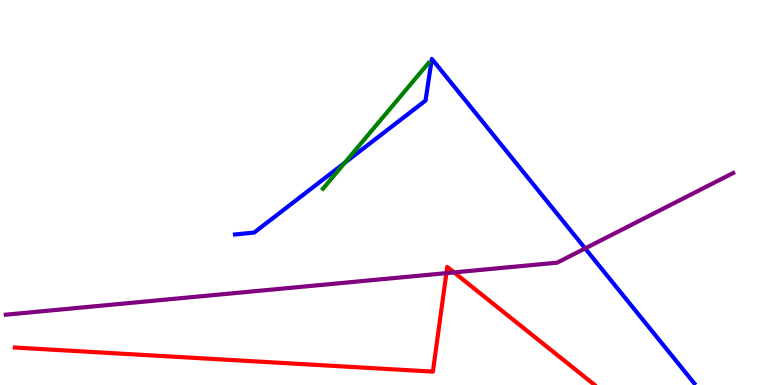[{'lines': ['blue', 'red'], 'intersections': []}, {'lines': ['green', 'red'], 'intersections': []}, {'lines': ['purple', 'red'], 'intersections': [{'x': 5.76, 'y': 2.91}, {'x': 5.86, 'y': 2.92}]}, {'lines': ['blue', 'green'], 'intersections': [{'x': 4.45, 'y': 5.77}]}, {'lines': ['blue', 'purple'], 'intersections': [{'x': 7.55, 'y': 3.55}]}, {'lines': ['green', 'purple'], 'intersections': []}]